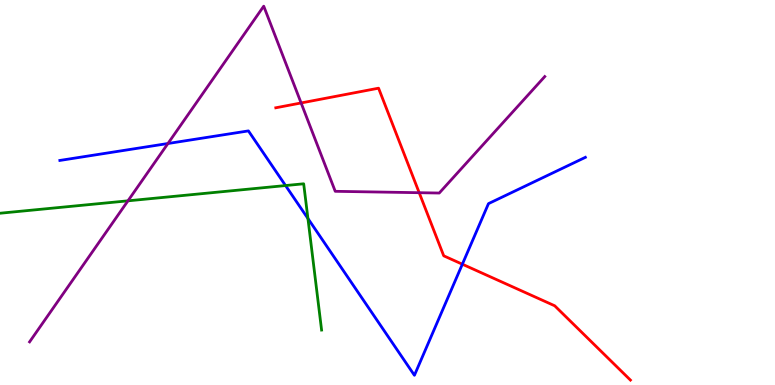[{'lines': ['blue', 'red'], 'intersections': [{'x': 5.97, 'y': 3.14}]}, {'lines': ['green', 'red'], 'intersections': []}, {'lines': ['purple', 'red'], 'intersections': [{'x': 3.89, 'y': 7.33}, {'x': 5.41, 'y': 4.99}]}, {'lines': ['blue', 'green'], 'intersections': [{'x': 3.68, 'y': 5.18}, {'x': 3.97, 'y': 4.32}]}, {'lines': ['blue', 'purple'], 'intersections': [{'x': 2.17, 'y': 6.27}]}, {'lines': ['green', 'purple'], 'intersections': [{'x': 1.65, 'y': 4.78}]}]